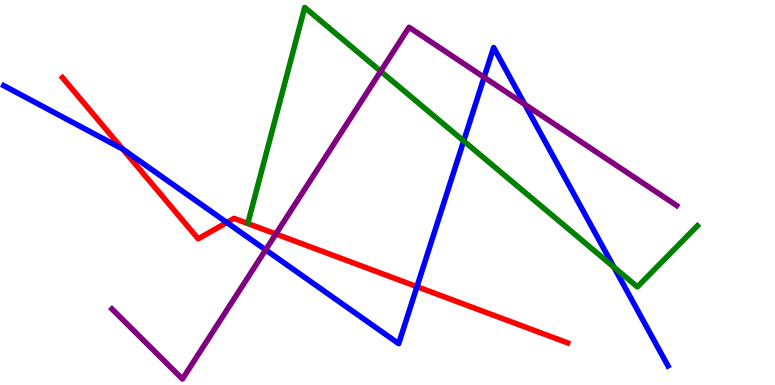[{'lines': ['blue', 'red'], 'intersections': [{'x': 1.58, 'y': 6.13}, {'x': 2.93, 'y': 4.22}, {'x': 5.38, 'y': 2.55}]}, {'lines': ['green', 'red'], 'intersections': []}, {'lines': ['purple', 'red'], 'intersections': [{'x': 3.56, 'y': 3.92}]}, {'lines': ['blue', 'green'], 'intersections': [{'x': 5.98, 'y': 6.34}, {'x': 7.92, 'y': 3.06}]}, {'lines': ['blue', 'purple'], 'intersections': [{'x': 3.43, 'y': 3.51}, {'x': 6.25, 'y': 7.99}, {'x': 6.77, 'y': 7.29}]}, {'lines': ['green', 'purple'], 'intersections': [{'x': 4.91, 'y': 8.15}]}]